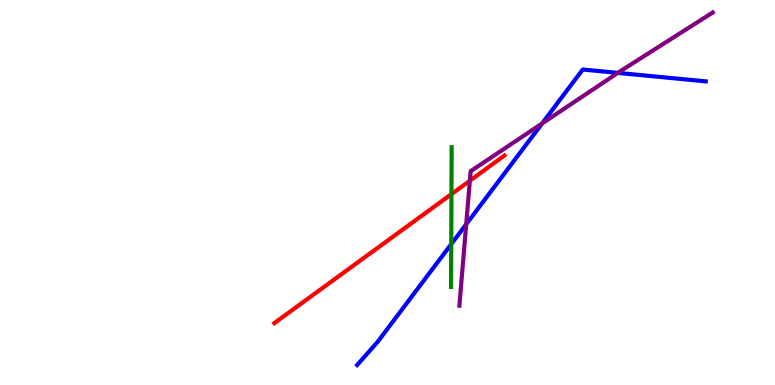[{'lines': ['blue', 'red'], 'intersections': []}, {'lines': ['green', 'red'], 'intersections': [{'x': 5.83, 'y': 4.96}]}, {'lines': ['purple', 'red'], 'intersections': [{'x': 6.06, 'y': 5.31}]}, {'lines': ['blue', 'green'], 'intersections': [{'x': 5.82, 'y': 3.66}]}, {'lines': ['blue', 'purple'], 'intersections': [{'x': 6.02, 'y': 4.18}, {'x': 6.99, 'y': 6.79}, {'x': 7.97, 'y': 8.11}]}, {'lines': ['green', 'purple'], 'intersections': []}]